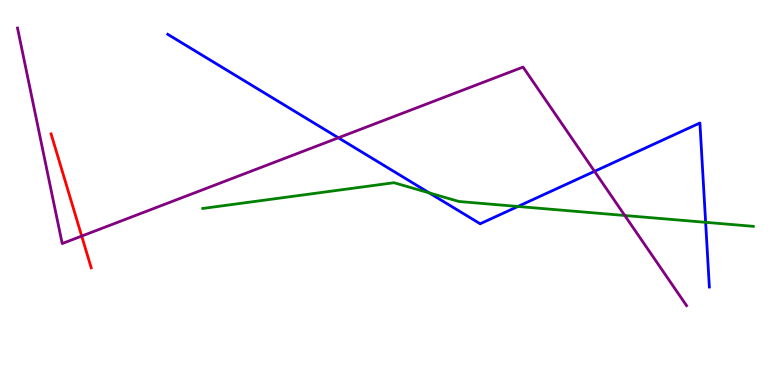[{'lines': ['blue', 'red'], 'intersections': []}, {'lines': ['green', 'red'], 'intersections': []}, {'lines': ['purple', 'red'], 'intersections': [{'x': 1.05, 'y': 3.87}]}, {'lines': ['blue', 'green'], 'intersections': [{'x': 5.54, 'y': 4.99}, {'x': 6.68, 'y': 4.64}, {'x': 9.1, 'y': 4.23}]}, {'lines': ['blue', 'purple'], 'intersections': [{'x': 4.37, 'y': 6.42}, {'x': 7.67, 'y': 5.55}]}, {'lines': ['green', 'purple'], 'intersections': [{'x': 8.06, 'y': 4.4}]}]